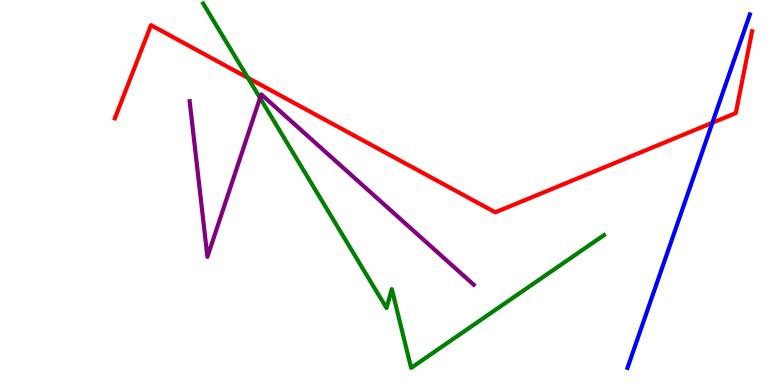[{'lines': ['blue', 'red'], 'intersections': [{'x': 9.19, 'y': 6.81}]}, {'lines': ['green', 'red'], 'intersections': [{'x': 3.2, 'y': 7.98}]}, {'lines': ['purple', 'red'], 'intersections': []}, {'lines': ['blue', 'green'], 'intersections': []}, {'lines': ['blue', 'purple'], 'intersections': []}, {'lines': ['green', 'purple'], 'intersections': [{'x': 3.36, 'y': 7.45}]}]